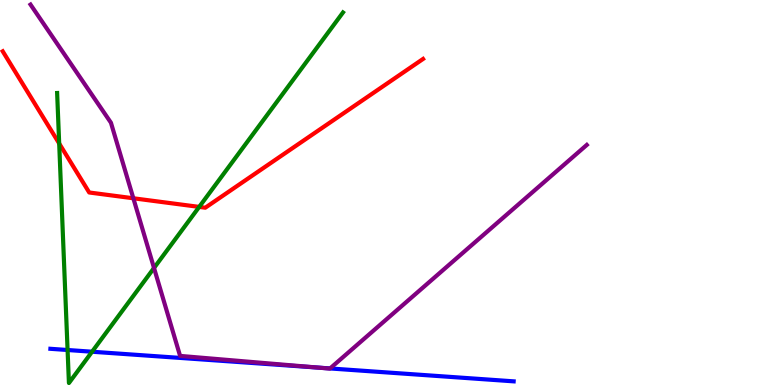[{'lines': ['blue', 'red'], 'intersections': []}, {'lines': ['green', 'red'], 'intersections': [{'x': 0.764, 'y': 6.27}, {'x': 2.57, 'y': 4.63}]}, {'lines': ['purple', 'red'], 'intersections': [{'x': 1.72, 'y': 4.85}]}, {'lines': ['blue', 'green'], 'intersections': [{'x': 0.872, 'y': 0.909}, {'x': 1.19, 'y': 0.864}]}, {'lines': ['blue', 'purple'], 'intersections': [{'x': 4.11, 'y': 0.451}, {'x': 4.26, 'y': 0.43}]}, {'lines': ['green', 'purple'], 'intersections': [{'x': 1.99, 'y': 3.04}]}]